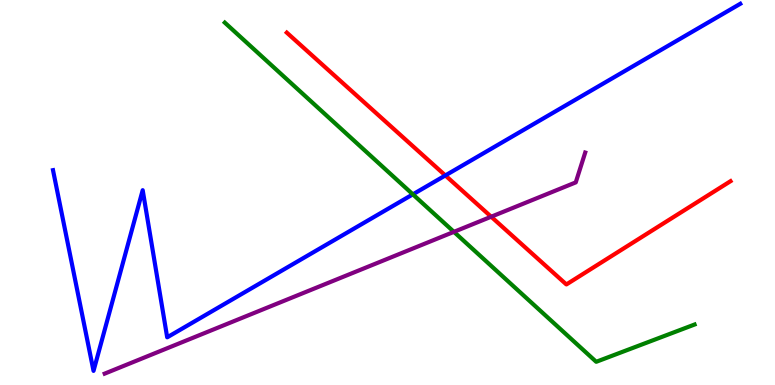[{'lines': ['blue', 'red'], 'intersections': [{'x': 5.75, 'y': 5.44}]}, {'lines': ['green', 'red'], 'intersections': []}, {'lines': ['purple', 'red'], 'intersections': [{'x': 6.34, 'y': 4.37}]}, {'lines': ['blue', 'green'], 'intersections': [{'x': 5.33, 'y': 4.95}]}, {'lines': ['blue', 'purple'], 'intersections': []}, {'lines': ['green', 'purple'], 'intersections': [{'x': 5.86, 'y': 3.98}]}]